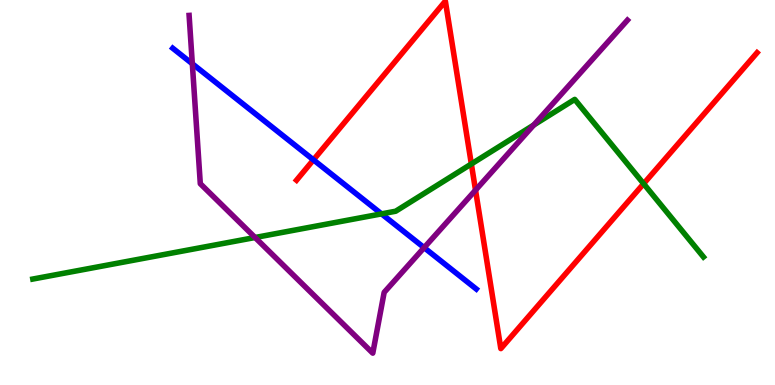[{'lines': ['blue', 'red'], 'intersections': [{'x': 4.04, 'y': 5.85}]}, {'lines': ['green', 'red'], 'intersections': [{'x': 6.08, 'y': 5.74}, {'x': 8.3, 'y': 5.23}]}, {'lines': ['purple', 'red'], 'intersections': [{'x': 6.14, 'y': 5.06}]}, {'lines': ['blue', 'green'], 'intersections': [{'x': 4.92, 'y': 4.44}]}, {'lines': ['blue', 'purple'], 'intersections': [{'x': 2.48, 'y': 8.34}, {'x': 5.47, 'y': 3.57}]}, {'lines': ['green', 'purple'], 'intersections': [{'x': 3.29, 'y': 3.83}, {'x': 6.89, 'y': 6.75}]}]